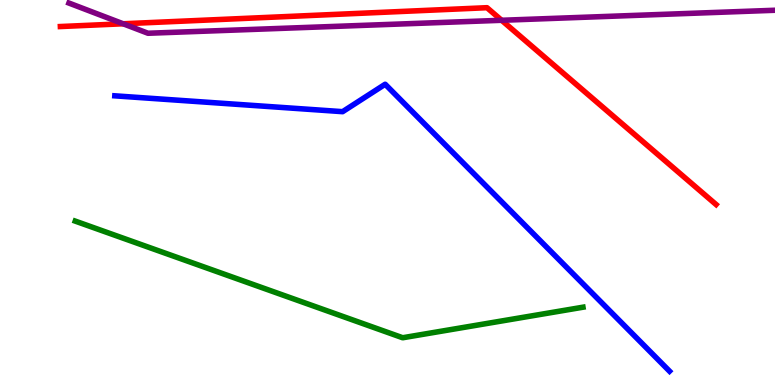[{'lines': ['blue', 'red'], 'intersections': []}, {'lines': ['green', 'red'], 'intersections': []}, {'lines': ['purple', 'red'], 'intersections': [{'x': 1.59, 'y': 9.38}, {'x': 6.47, 'y': 9.47}]}, {'lines': ['blue', 'green'], 'intersections': []}, {'lines': ['blue', 'purple'], 'intersections': []}, {'lines': ['green', 'purple'], 'intersections': []}]